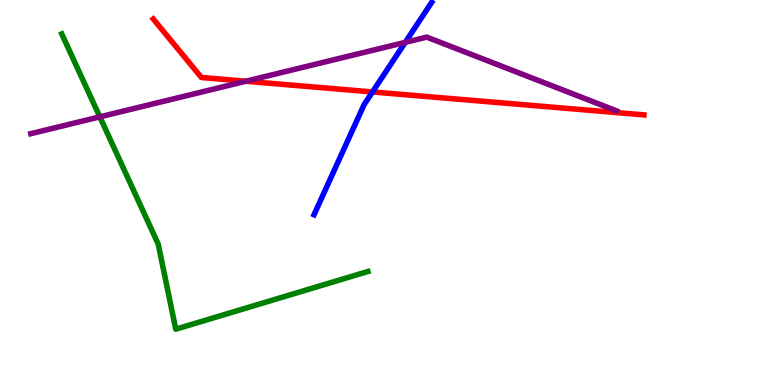[{'lines': ['blue', 'red'], 'intersections': [{'x': 4.81, 'y': 7.61}]}, {'lines': ['green', 'red'], 'intersections': []}, {'lines': ['purple', 'red'], 'intersections': [{'x': 3.17, 'y': 7.89}]}, {'lines': ['blue', 'green'], 'intersections': []}, {'lines': ['blue', 'purple'], 'intersections': [{'x': 5.23, 'y': 8.9}]}, {'lines': ['green', 'purple'], 'intersections': [{'x': 1.29, 'y': 6.96}]}]